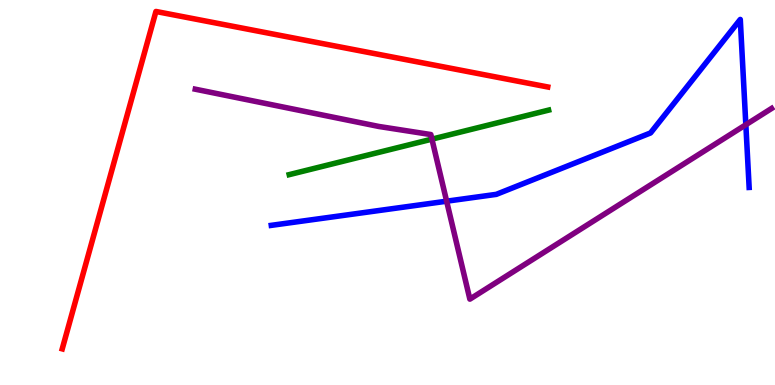[{'lines': ['blue', 'red'], 'intersections': []}, {'lines': ['green', 'red'], 'intersections': []}, {'lines': ['purple', 'red'], 'intersections': []}, {'lines': ['blue', 'green'], 'intersections': []}, {'lines': ['blue', 'purple'], 'intersections': [{'x': 5.76, 'y': 4.77}, {'x': 9.62, 'y': 6.76}]}, {'lines': ['green', 'purple'], 'intersections': [{'x': 5.57, 'y': 6.39}]}]